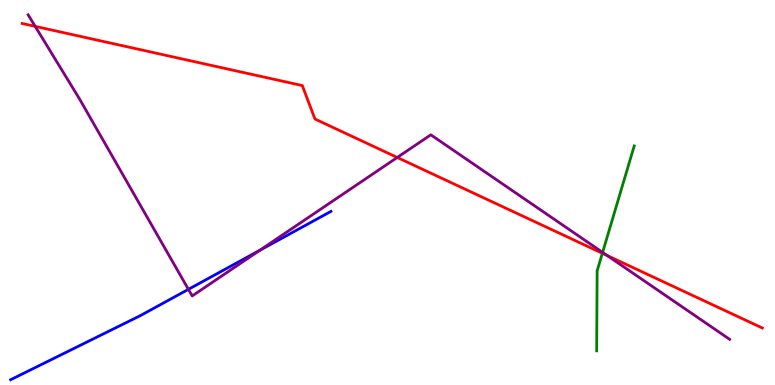[{'lines': ['blue', 'red'], 'intersections': []}, {'lines': ['green', 'red'], 'intersections': [{'x': 7.77, 'y': 3.42}]}, {'lines': ['purple', 'red'], 'intersections': [{'x': 0.454, 'y': 9.32}, {'x': 5.13, 'y': 5.91}, {'x': 7.84, 'y': 3.36}]}, {'lines': ['blue', 'green'], 'intersections': []}, {'lines': ['blue', 'purple'], 'intersections': [{'x': 2.43, 'y': 2.48}, {'x': 3.35, 'y': 3.5}]}, {'lines': ['green', 'purple'], 'intersections': [{'x': 7.78, 'y': 3.44}]}]